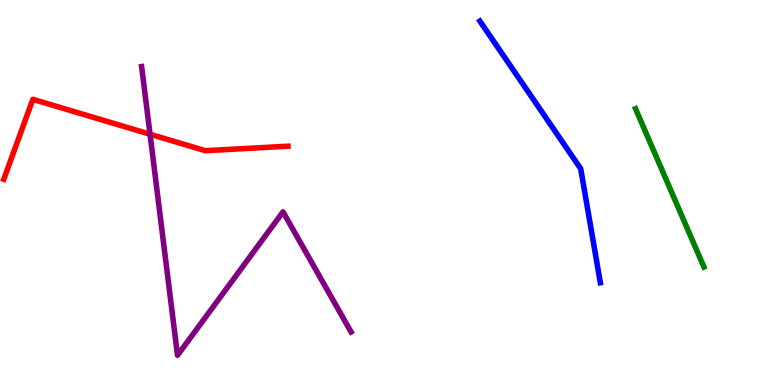[{'lines': ['blue', 'red'], 'intersections': []}, {'lines': ['green', 'red'], 'intersections': []}, {'lines': ['purple', 'red'], 'intersections': [{'x': 1.94, 'y': 6.51}]}, {'lines': ['blue', 'green'], 'intersections': []}, {'lines': ['blue', 'purple'], 'intersections': []}, {'lines': ['green', 'purple'], 'intersections': []}]